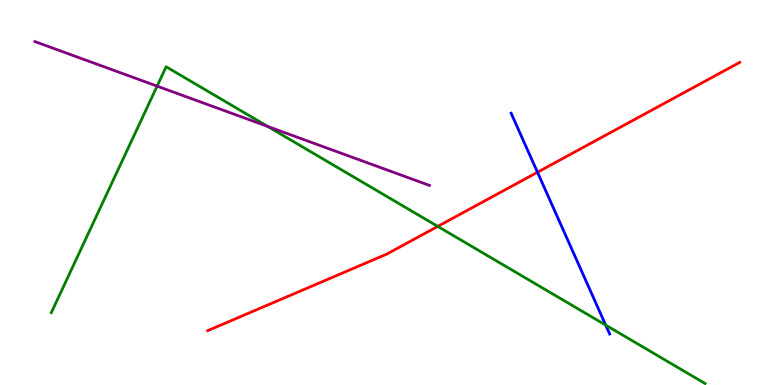[{'lines': ['blue', 'red'], 'intersections': [{'x': 6.94, 'y': 5.53}]}, {'lines': ['green', 'red'], 'intersections': [{'x': 5.65, 'y': 4.12}]}, {'lines': ['purple', 'red'], 'intersections': []}, {'lines': ['blue', 'green'], 'intersections': [{'x': 7.82, 'y': 1.56}]}, {'lines': ['blue', 'purple'], 'intersections': []}, {'lines': ['green', 'purple'], 'intersections': [{'x': 2.03, 'y': 7.76}, {'x': 3.45, 'y': 6.72}]}]